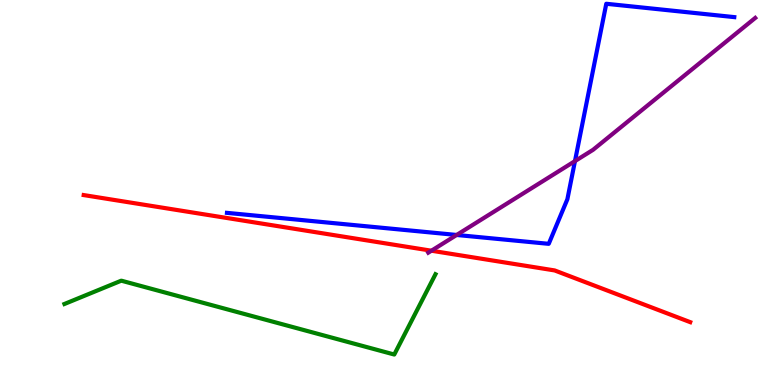[{'lines': ['blue', 'red'], 'intersections': []}, {'lines': ['green', 'red'], 'intersections': []}, {'lines': ['purple', 'red'], 'intersections': [{'x': 5.57, 'y': 3.49}]}, {'lines': ['blue', 'green'], 'intersections': []}, {'lines': ['blue', 'purple'], 'intersections': [{'x': 5.89, 'y': 3.9}, {'x': 7.42, 'y': 5.82}]}, {'lines': ['green', 'purple'], 'intersections': []}]